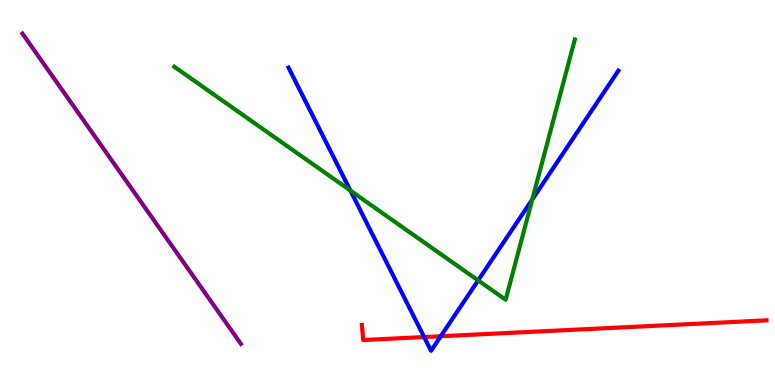[{'lines': ['blue', 'red'], 'intersections': [{'x': 5.47, 'y': 1.25}, {'x': 5.69, 'y': 1.27}]}, {'lines': ['green', 'red'], 'intersections': []}, {'lines': ['purple', 'red'], 'intersections': []}, {'lines': ['blue', 'green'], 'intersections': [{'x': 4.52, 'y': 5.05}, {'x': 6.17, 'y': 2.72}, {'x': 6.87, 'y': 4.82}]}, {'lines': ['blue', 'purple'], 'intersections': []}, {'lines': ['green', 'purple'], 'intersections': []}]